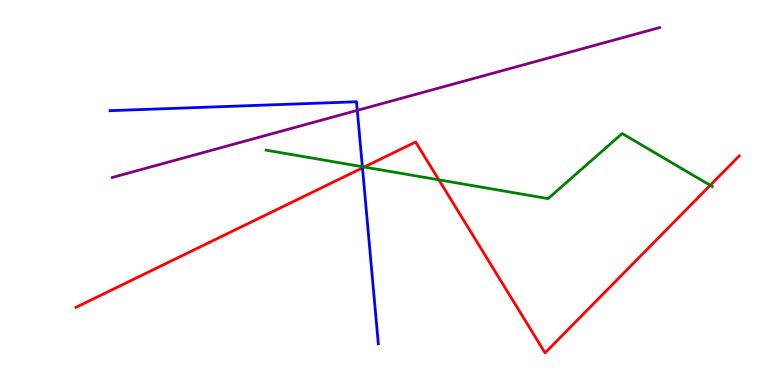[{'lines': ['blue', 'red'], 'intersections': [{'x': 4.68, 'y': 5.64}]}, {'lines': ['green', 'red'], 'intersections': [{'x': 4.7, 'y': 5.66}, {'x': 5.66, 'y': 5.33}, {'x': 9.16, 'y': 5.19}]}, {'lines': ['purple', 'red'], 'intersections': []}, {'lines': ['blue', 'green'], 'intersections': [{'x': 4.68, 'y': 5.67}]}, {'lines': ['blue', 'purple'], 'intersections': [{'x': 4.61, 'y': 7.13}]}, {'lines': ['green', 'purple'], 'intersections': []}]